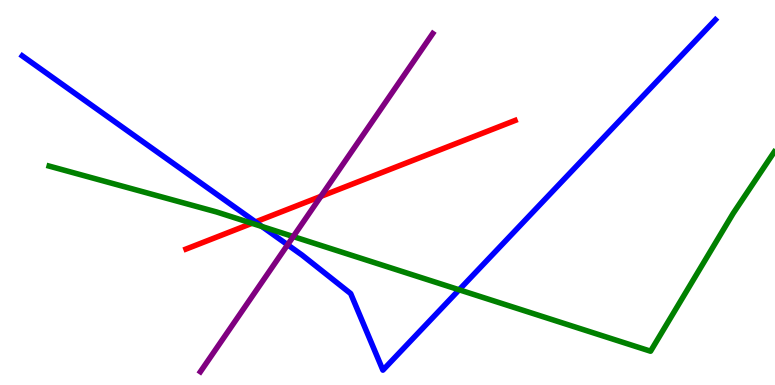[{'lines': ['blue', 'red'], 'intersections': [{'x': 3.3, 'y': 4.24}]}, {'lines': ['green', 'red'], 'intersections': [{'x': 3.25, 'y': 4.2}]}, {'lines': ['purple', 'red'], 'intersections': [{'x': 4.14, 'y': 4.9}]}, {'lines': ['blue', 'green'], 'intersections': [{'x': 3.38, 'y': 4.12}, {'x': 5.92, 'y': 2.47}]}, {'lines': ['blue', 'purple'], 'intersections': [{'x': 3.71, 'y': 3.64}]}, {'lines': ['green', 'purple'], 'intersections': [{'x': 3.78, 'y': 3.86}]}]